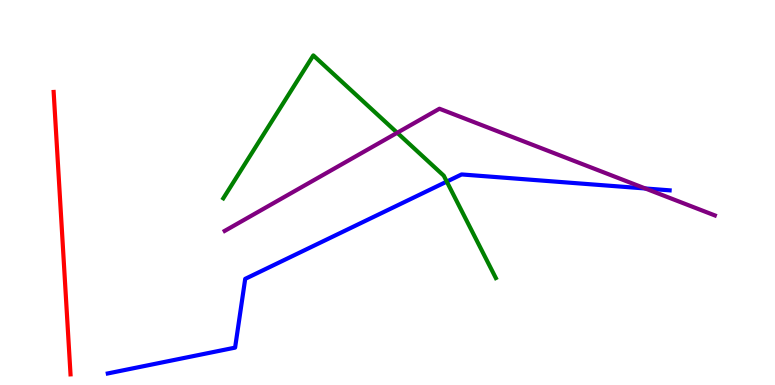[{'lines': ['blue', 'red'], 'intersections': []}, {'lines': ['green', 'red'], 'intersections': []}, {'lines': ['purple', 'red'], 'intersections': []}, {'lines': ['blue', 'green'], 'intersections': [{'x': 5.76, 'y': 5.28}]}, {'lines': ['blue', 'purple'], 'intersections': [{'x': 8.33, 'y': 5.1}]}, {'lines': ['green', 'purple'], 'intersections': [{'x': 5.13, 'y': 6.55}]}]